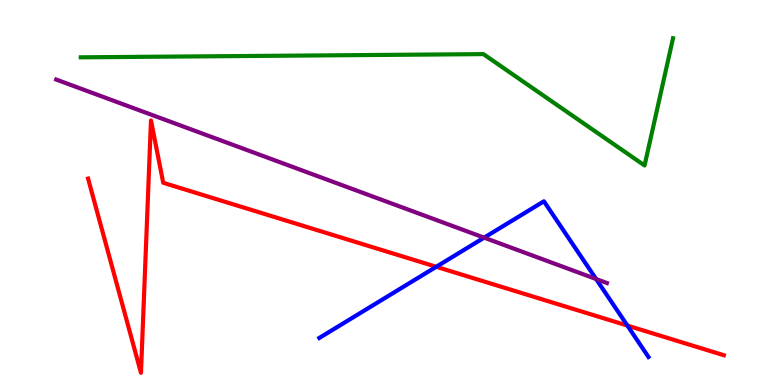[{'lines': ['blue', 'red'], 'intersections': [{'x': 5.63, 'y': 3.07}, {'x': 8.1, 'y': 1.54}]}, {'lines': ['green', 'red'], 'intersections': []}, {'lines': ['purple', 'red'], 'intersections': []}, {'lines': ['blue', 'green'], 'intersections': []}, {'lines': ['blue', 'purple'], 'intersections': [{'x': 6.25, 'y': 3.83}, {'x': 7.69, 'y': 2.75}]}, {'lines': ['green', 'purple'], 'intersections': []}]